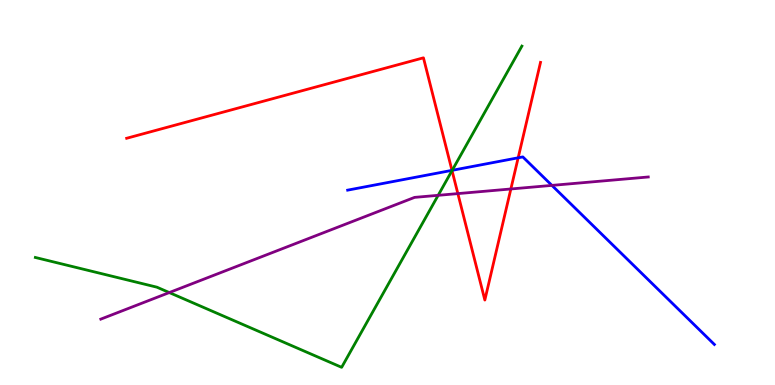[{'lines': ['blue', 'red'], 'intersections': [{'x': 5.83, 'y': 5.58}, {'x': 6.69, 'y': 5.9}]}, {'lines': ['green', 'red'], 'intersections': [{'x': 5.83, 'y': 5.57}]}, {'lines': ['purple', 'red'], 'intersections': [{'x': 5.91, 'y': 4.97}, {'x': 6.59, 'y': 5.09}]}, {'lines': ['blue', 'green'], 'intersections': [{'x': 5.83, 'y': 5.58}]}, {'lines': ['blue', 'purple'], 'intersections': [{'x': 7.12, 'y': 5.18}]}, {'lines': ['green', 'purple'], 'intersections': [{'x': 2.18, 'y': 2.4}, {'x': 5.65, 'y': 4.93}]}]